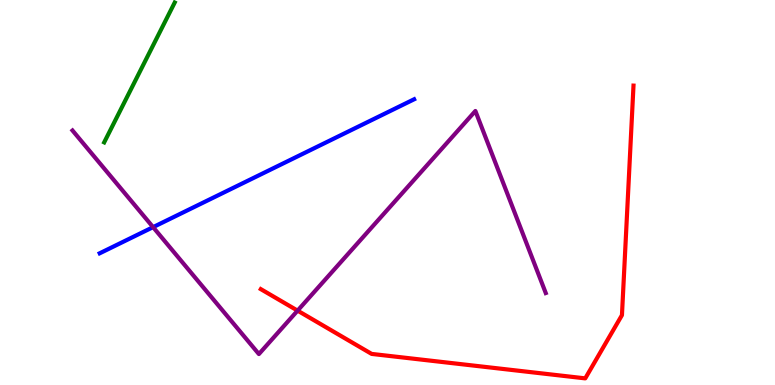[{'lines': ['blue', 'red'], 'intersections': []}, {'lines': ['green', 'red'], 'intersections': []}, {'lines': ['purple', 'red'], 'intersections': [{'x': 3.84, 'y': 1.93}]}, {'lines': ['blue', 'green'], 'intersections': []}, {'lines': ['blue', 'purple'], 'intersections': [{'x': 1.98, 'y': 4.1}]}, {'lines': ['green', 'purple'], 'intersections': []}]